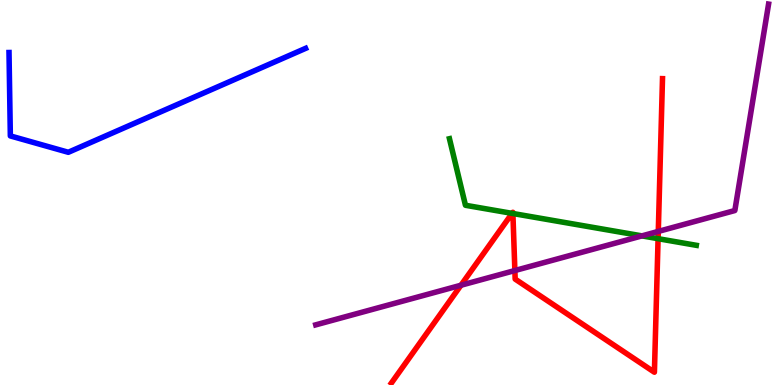[{'lines': ['blue', 'red'], 'intersections': []}, {'lines': ['green', 'red'], 'intersections': [{'x': 6.61, 'y': 4.46}, {'x': 6.62, 'y': 4.45}, {'x': 8.49, 'y': 3.8}]}, {'lines': ['purple', 'red'], 'intersections': [{'x': 5.95, 'y': 2.59}, {'x': 6.64, 'y': 2.97}, {'x': 8.49, 'y': 3.99}]}, {'lines': ['blue', 'green'], 'intersections': []}, {'lines': ['blue', 'purple'], 'intersections': []}, {'lines': ['green', 'purple'], 'intersections': [{'x': 8.28, 'y': 3.87}]}]